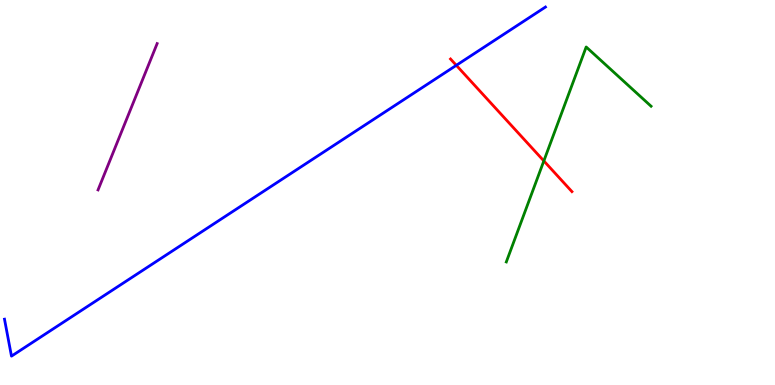[{'lines': ['blue', 'red'], 'intersections': [{'x': 5.89, 'y': 8.3}]}, {'lines': ['green', 'red'], 'intersections': [{'x': 7.02, 'y': 5.82}]}, {'lines': ['purple', 'red'], 'intersections': []}, {'lines': ['blue', 'green'], 'intersections': []}, {'lines': ['blue', 'purple'], 'intersections': []}, {'lines': ['green', 'purple'], 'intersections': []}]